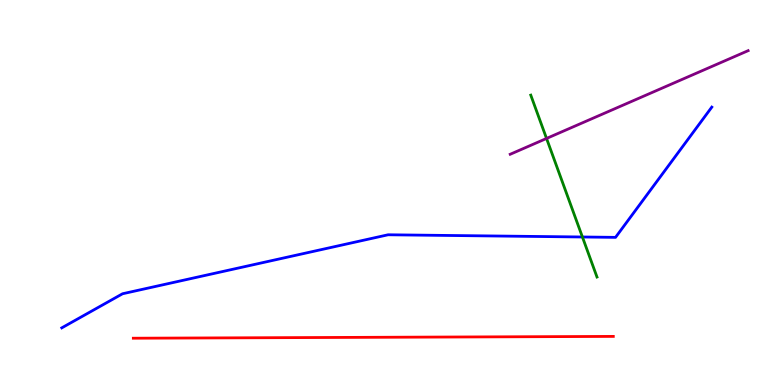[{'lines': ['blue', 'red'], 'intersections': []}, {'lines': ['green', 'red'], 'intersections': []}, {'lines': ['purple', 'red'], 'intersections': []}, {'lines': ['blue', 'green'], 'intersections': [{'x': 7.52, 'y': 3.84}]}, {'lines': ['blue', 'purple'], 'intersections': []}, {'lines': ['green', 'purple'], 'intersections': [{'x': 7.05, 'y': 6.4}]}]